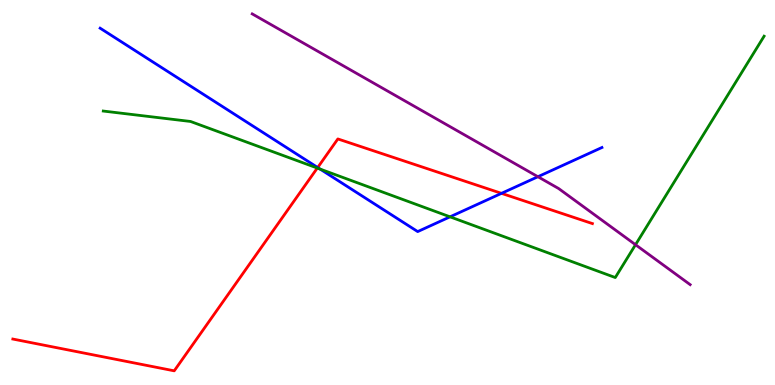[{'lines': ['blue', 'red'], 'intersections': [{'x': 4.1, 'y': 5.65}, {'x': 6.47, 'y': 4.98}]}, {'lines': ['green', 'red'], 'intersections': [{'x': 4.09, 'y': 5.63}]}, {'lines': ['purple', 'red'], 'intersections': []}, {'lines': ['blue', 'green'], 'intersections': [{'x': 4.13, 'y': 5.61}, {'x': 5.81, 'y': 4.37}]}, {'lines': ['blue', 'purple'], 'intersections': [{'x': 6.94, 'y': 5.41}]}, {'lines': ['green', 'purple'], 'intersections': [{'x': 8.2, 'y': 3.64}]}]